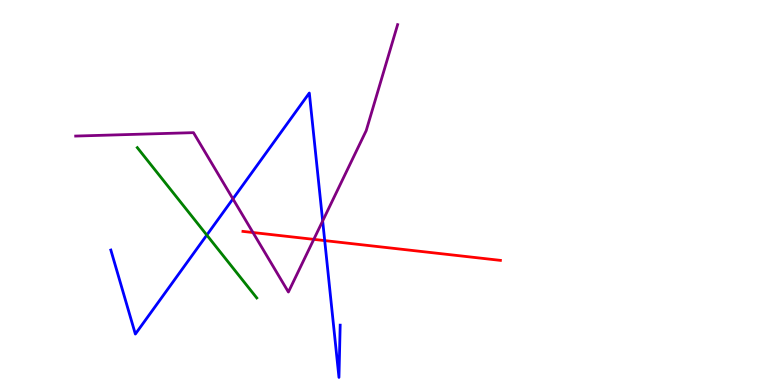[{'lines': ['blue', 'red'], 'intersections': [{'x': 4.19, 'y': 3.75}]}, {'lines': ['green', 'red'], 'intersections': []}, {'lines': ['purple', 'red'], 'intersections': [{'x': 3.26, 'y': 3.96}, {'x': 4.05, 'y': 3.78}]}, {'lines': ['blue', 'green'], 'intersections': [{'x': 2.67, 'y': 3.89}]}, {'lines': ['blue', 'purple'], 'intersections': [{'x': 3.01, 'y': 4.83}, {'x': 4.16, 'y': 4.26}]}, {'lines': ['green', 'purple'], 'intersections': []}]